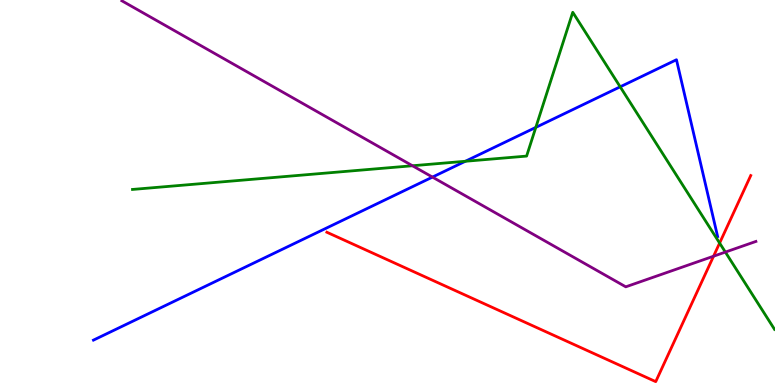[{'lines': ['blue', 'red'], 'intersections': []}, {'lines': ['green', 'red'], 'intersections': [{'x': 9.29, 'y': 3.69}]}, {'lines': ['purple', 'red'], 'intersections': [{'x': 9.21, 'y': 3.35}]}, {'lines': ['blue', 'green'], 'intersections': [{'x': 6.0, 'y': 5.81}, {'x': 6.91, 'y': 6.69}, {'x': 8.0, 'y': 7.75}]}, {'lines': ['blue', 'purple'], 'intersections': [{'x': 5.58, 'y': 5.4}]}, {'lines': ['green', 'purple'], 'intersections': [{'x': 5.32, 'y': 5.69}, {'x': 9.36, 'y': 3.45}]}]